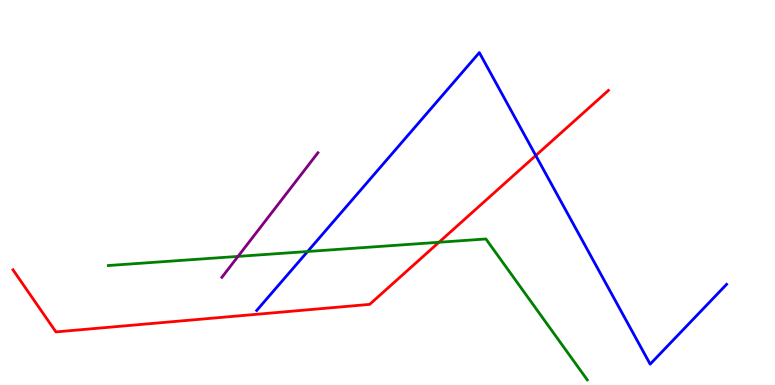[{'lines': ['blue', 'red'], 'intersections': [{'x': 6.91, 'y': 5.96}]}, {'lines': ['green', 'red'], 'intersections': [{'x': 5.66, 'y': 3.71}]}, {'lines': ['purple', 'red'], 'intersections': []}, {'lines': ['blue', 'green'], 'intersections': [{'x': 3.97, 'y': 3.47}]}, {'lines': ['blue', 'purple'], 'intersections': []}, {'lines': ['green', 'purple'], 'intersections': [{'x': 3.07, 'y': 3.34}]}]